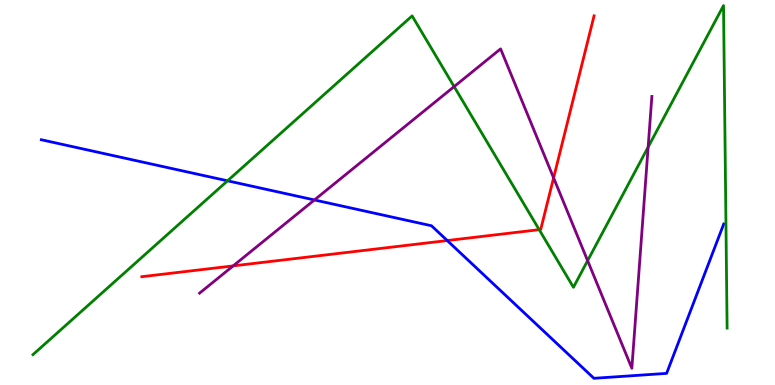[{'lines': ['blue', 'red'], 'intersections': [{'x': 5.77, 'y': 3.75}]}, {'lines': ['green', 'red'], 'intersections': [{'x': 6.96, 'y': 4.03}]}, {'lines': ['purple', 'red'], 'intersections': [{'x': 3.01, 'y': 3.09}, {'x': 7.14, 'y': 5.38}]}, {'lines': ['blue', 'green'], 'intersections': [{'x': 2.94, 'y': 5.3}]}, {'lines': ['blue', 'purple'], 'intersections': [{'x': 4.06, 'y': 4.81}]}, {'lines': ['green', 'purple'], 'intersections': [{'x': 5.86, 'y': 7.75}, {'x': 7.58, 'y': 3.23}, {'x': 8.36, 'y': 6.18}]}]